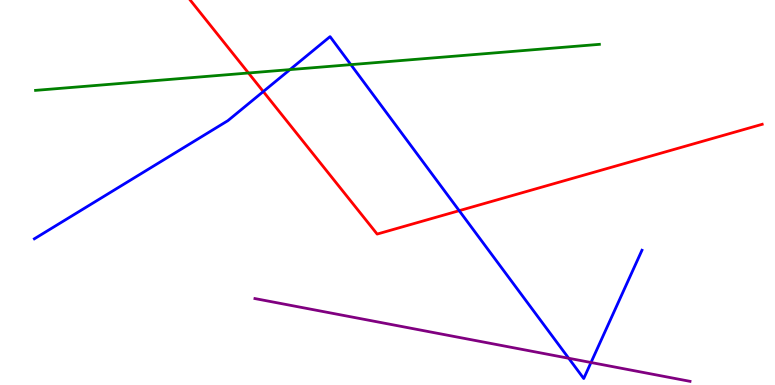[{'lines': ['blue', 'red'], 'intersections': [{'x': 3.4, 'y': 7.62}, {'x': 5.93, 'y': 4.53}]}, {'lines': ['green', 'red'], 'intersections': [{'x': 3.21, 'y': 8.1}]}, {'lines': ['purple', 'red'], 'intersections': []}, {'lines': ['blue', 'green'], 'intersections': [{'x': 3.74, 'y': 8.19}, {'x': 4.53, 'y': 8.32}]}, {'lines': ['blue', 'purple'], 'intersections': [{'x': 7.34, 'y': 0.694}, {'x': 7.63, 'y': 0.584}]}, {'lines': ['green', 'purple'], 'intersections': []}]